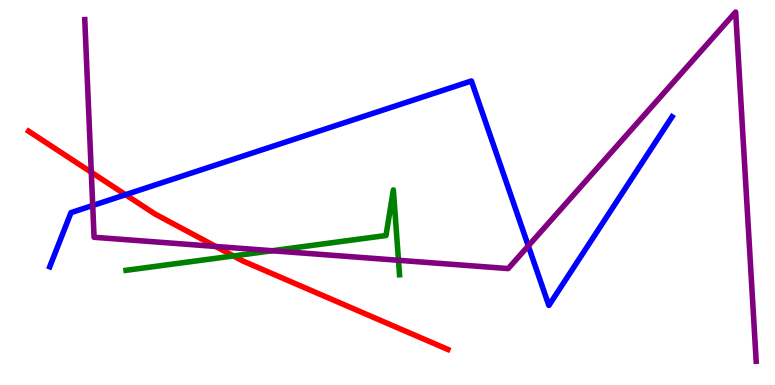[{'lines': ['blue', 'red'], 'intersections': [{'x': 1.62, 'y': 4.94}]}, {'lines': ['green', 'red'], 'intersections': [{'x': 3.01, 'y': 3.35}]}, {'lines': ['purple', 'red'], 'intersections': [{'x': 1.18, 'y': 5.53}, {'x': 2.78, 'y': 3.6}]}, {'lines': ['blue', 'green'], 'intersections': []}, {'lines': ['blue', 'purple'], 'intersections': [{'x': 1.2, 'y': 4.66}, {'x': 6.82, 'y': 3.61}]}, {'lines': ['green', 'purple'], 'intersections': [{'x': 3.51, 'y': 3.49}, {'x': 5.14, 'y': 3.24}]}]